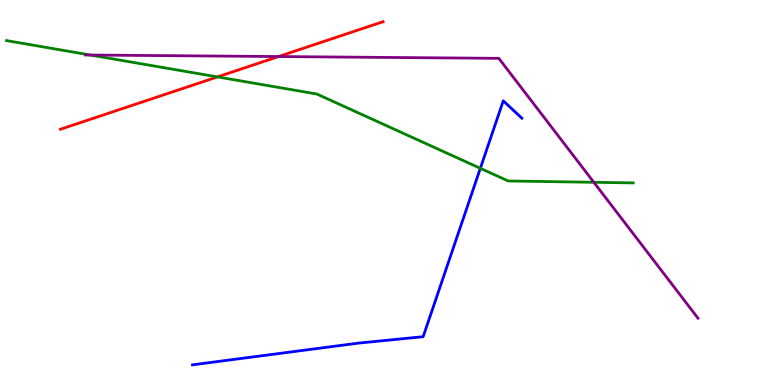[{'lines': ['blue', 'red'], 'intersections': []}, {'lines': ['green', 'red'], 'intersections': [{'x': 2.81, 'y': 8.0}]}, {'lines': ['purple', 'red'], 'intersections': [{'x': 3.59, 'y': 8.53}]}, {'lines': ['blue', 'green'], 'intersections': [{'x': 6.2, 'y': 5.63}]}, {'lines': ['blue', 'purple'], 'intersections': []}, {'lines': ['green', 'purple'], 'intersections': [{'x': 1.17, 'y': 8.57}, {'x': 7.66, 'y': 5.26}]}]